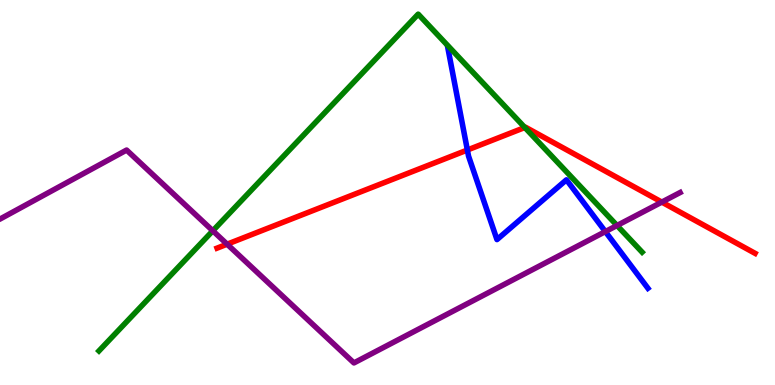[{'lines': ['blue', 'red'], 'intersections': [{'x': 6.03, 'y': 6.1}]}, {'lines': ['green', 'red'], 'intersections': [{'x': 6.77, 'y': 6.69}]}, {'lines': ['purple', 'red'], 'intersections': [{'x': 2.93, 'y': 3.66}, {'x': 8.54, 'y': 4.75}]}, {'lines': ['blue', 'green'], 'intersections': []}, {'lines': ['blue', 'purple'], 'intersections': [{'x': 7.81, 'y': 3.98}]}, {'lines': ['green', 'purple'], 'intersections': [{'x': 2.75, 'y': 4.01}, {'x': 7.96, 'y': 4.14}]}]